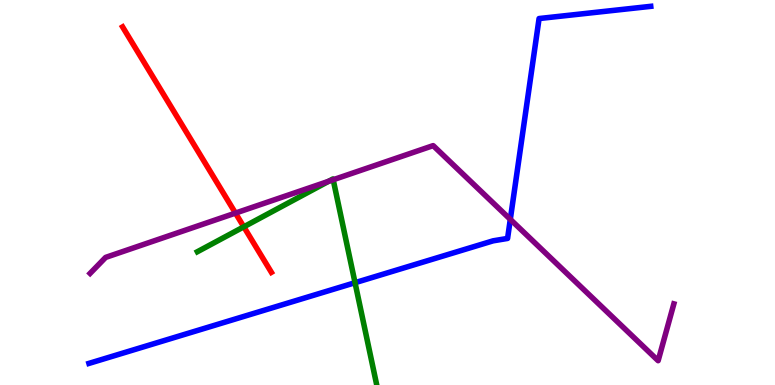[{'lines': ['blue', 'red'], 'intersections': []}, {'lines': ['green', 'red'], 'intersections': [{'x': 3.15, 'y': 4.11}]}, {'lines': ['purple', 'red'], 'intersections': [{'x': 3.04, 'y': 4.47}]}, {'lines': ['blue', 'green'], 'intersections': [{'x': 4.58, 'y': 2.66}]}, {'lines': ['blue', 'purple'], 'intersections': [{'x': 6.58, 'y': 4.3}]}, {'lines': ['green', 'purple'], 'intersections': [{'x': 4.24, 'y': 5.29}, {'x': 4.3, 'y': 5.33}]}]